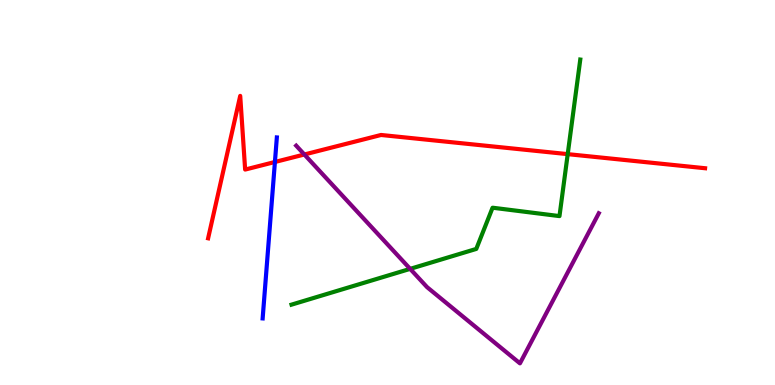[{'lines': ['blue', 'red'], 'intersections': [{'x': 3.55, 'y': 5.79}]}, {'lines': ['green', 'red'], 'intersections': [{'x': 7.33, 'y': 6.0}]}, {'lines': ['purple', 'red'], 'intersections': [{'x': 3.93, 'y': 5.99}]}, {'lines': ['blue', 'green'], 'intersections': []}, {'lines': ['blue', 'purple'], 'intersections': []}, {'lines': ['green', 'purple'], 'intersections': [{'x': 5.29, 'y': 3.02}]}]